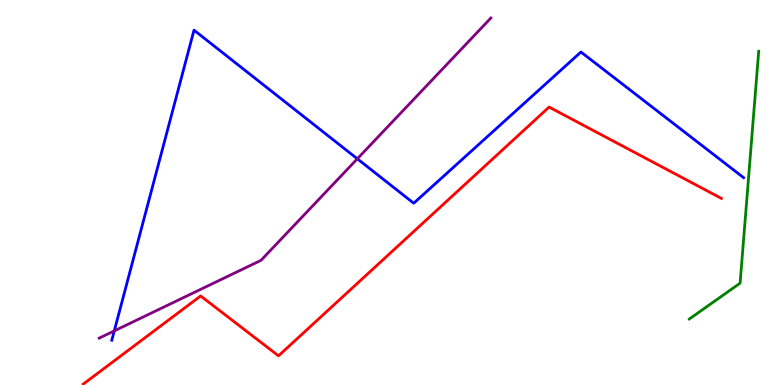[{'lines': ['blue', 'red'], 'intersections': []}, {'lines': ['green', 'red'], 'intersections': []}, {'lines': ['purple', 'red'], 'intersections': []}, {'lines': ['blue', 'green'], 'intersections': []}, {'lines': ['blue', 'purple'], 'intersections': [{'x': 1.47, 'y': 1.41}, {'x': 4.61, 'y': 5.88}]}, {'lines': ['green', 'purple'], 'intersections': []}]